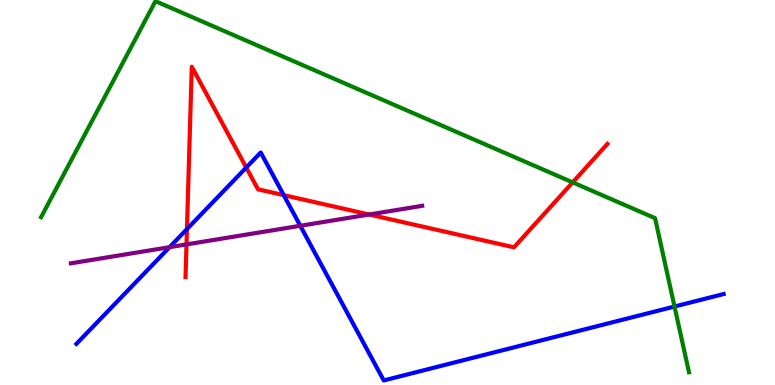[{'lines': ['blue', 'red'], 'intersections': [{'x': 2.41, 'y': 4.05}, {'x': 3.18, 'y': 5.65}, {'x': 3.66, 'y': 4.93}]}, {'lines': ['green', 'red'], 'intersections': [{'x': 7.39, 'y': 5.26}]}, {'lines': ['purple', 'red'], 'intersections': [{'x': 2.41, 'y': 3.65}, {'x': 4.76, 'y': 4.43}]}, {'lines': ['blue', 'green'], 'intersections': [{'x': 8.7, 'y': 2.04}]}, {'lines': ['blue', 'purple'], 'intersections': [{'x': 2.19, 'y': 3.58}, {'x': 3.87, 'y': 4.14}]}, {'lines': ['green', 'purple'], 'intersections': []}]